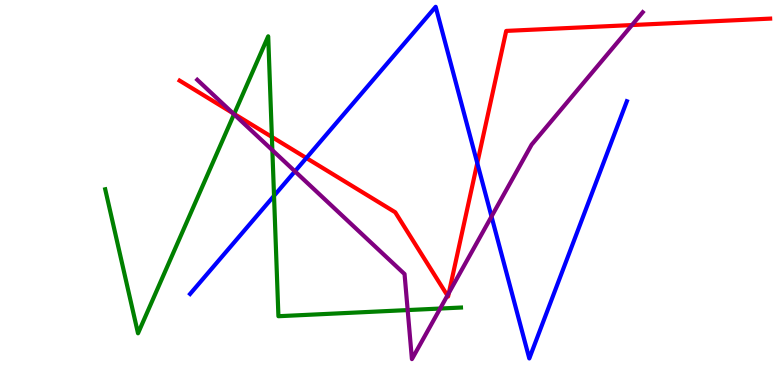[{'lines': ['blue', 'red'], 'intersections': [{'x': 3.95, 'y': 5.9}, {'x': 6.16, 'y': 5.76}]}, {'lines': ['green', 'red'], 'intersections': [{'x': 3.02, 'y': 7.04}, {'x': 3.51, 'y': 6.44}]}, {'lines': ['purple', 'red'], 'intersections': [{'x': 3.0, 'y': 7.06}, {'x': 5.77, 'y': 2.32}, {'x': 5.79, 'y': 2.39}, {'x': 8.15, 'y': 9.35}]}, {'lines': ['blue', 'green'], 'intersections': [{'x': 3.54, 'y': 4.91}]}, {'lines': ['blue', 'purple'], 'intersections': [{'x': 3.81, 'y': 5.55}, {'x': 6.34, 'y': 4.38}]}, {'lines': ['green', 'purple'], 'intersections': [{'x': 3.02, 'y': 7.03}, {'x': 3.51, 'y': 6.1}, {'x': 5.26, 'y': 1.95}, {'x': 5.68, 'y': 1.99}]}]